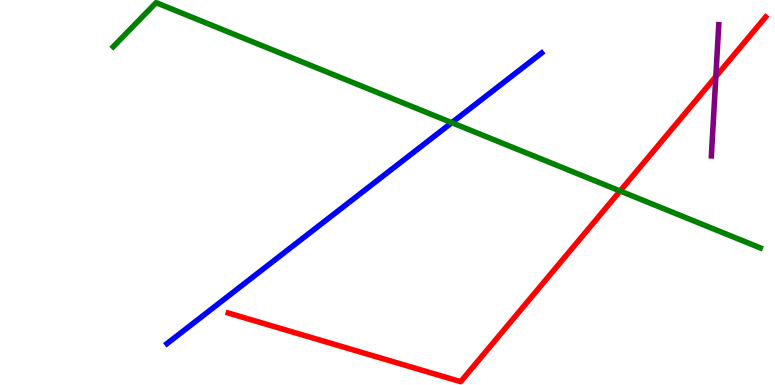[{'lines': ['blue', 'red'], 'intersections': []}, {'lines': ['green', 'red'], 'intersections': [{'x': 8.0, 'y': 5.04}]}, {'lines': ['purple', 'red'], 'intersections': [{'x': 9.24, 'y': 8.01}]}, {'lines': ['blue', 'green'], 'intersections': [{'x': 5.83, 'y': 6.81}]}, {'lines': ['blue', 'purple'], 'intersections': []}, {'lines': ['green', 'purple'], 'intersections': []}]